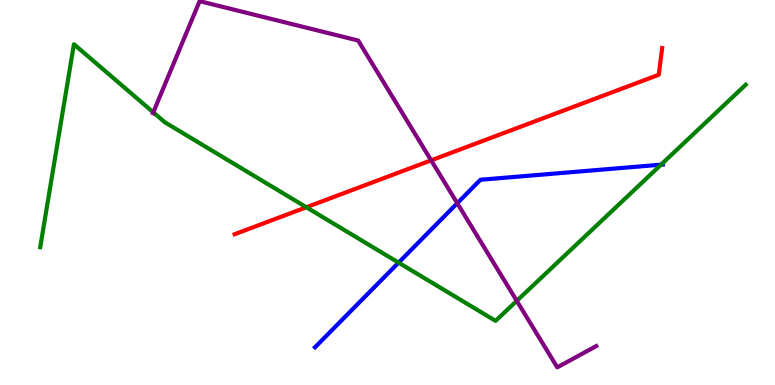[{'lines': ['blue', 'red'], 'intersections': []}, {'lines': ['green', 'red'], 'intersections': [{'x': 3.95, 'y': 4.62}]}, {'lines': ['purple', 'red'], 'intersections': [{'x': 5.56, 'y': 5.84}]}, {'lines': ['blue', 'green'], 'intersections': [{'x': 5.14, 'y': 3.18}, {'x': 8.53, 'y': 5.72}]}, {'lines': ['blue', 'purple'], 'intersections': [{'x': 5.9, 'y': 4.72}]}, {'lines': ['green', 'purple'], 'intersections': [{'x': 1.98, 'y': 7.08}, {'x': 6.67, 'y': 2.19}]}]